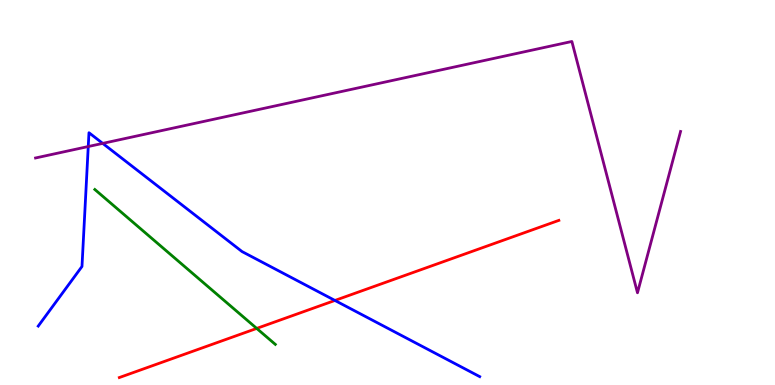[{'lines': ['blue', 'red'], 'intersections': [{'x': 4.32, 'y': 2.2}]}, {'lines': ['green', 'red'], 'intersections': [{'x': 3.31, 'y': 1.47}]}, {'lines': ['purple', 'red'], 'intersections': []}, {'lines': ['blue', 'green'], 'intersections': []}, {'lines': ['blue', 'purple'], 'intersections': [{'x': 1.14, 'y': 6.19}, {'x': 1.33, 'y': 6.28}]}, {'lines': ['green', 'purple'], 'intersections': []}]